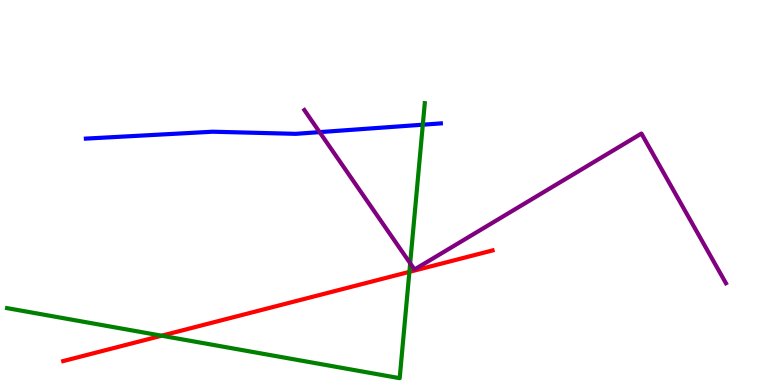[{'lines': ['blue', 'red'], 'intersections': []}, {'lines': ['green', 'red'], 'intersections': [{'x': 2.09, 'y': 1.28}, {'x': 5.28, 'y': 2.94}]}, {'lines': ['purple', 'red'], 'intersections': []}, {'lines': ['blue', 'green'], 'intersections': [{'x': 5.46, 'y': 6.76}]}, {'lines': ['blue', 'purple'], 'intersections': [{'x': 4.12, 'y': 6.57}]}, {'lines': ['green', 'purple'], 'intersections': [{'x': 5.29, 'y': 3.16}]}]